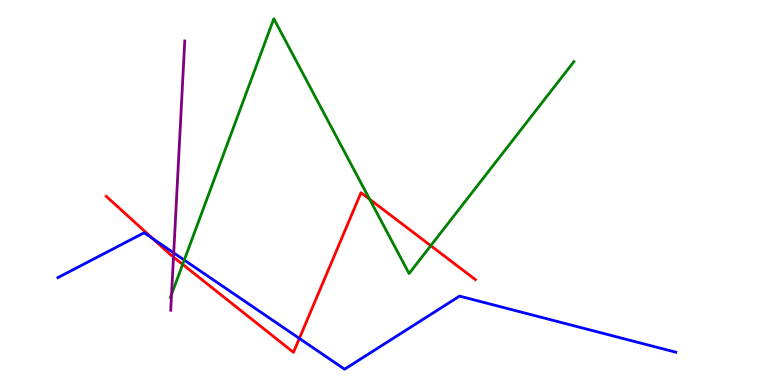[{'lines': ['blue', 'red'], 'intersections': [{'x': 1.97, 'y': 3.8}, {'x': 3.86, 'y': 1.21}]}, {'lines': ['green', 'red'], 'intersections': [{'x': 2.36, 'y': 3.13}, {'x': 4.77, 'y': 4.82}, {'x': 5.56, 'y': 3.62}]}, {'lines': ['purple', 'red'], 'intersections': [{'x': 2.24, 'y': 3.32}]}, {'lines': ['blue', 'green'], 'intersections': [{'x': 2.38, 'y': 3.24}]}, {'lines': ['blue', 'purple'], 'intersections': [{'x': 2.24, 'y': 3.43}]}, {'lines': ['green', 'purple'], 'intersections': [{'x': 2.21, 'y': 2.36}]}]